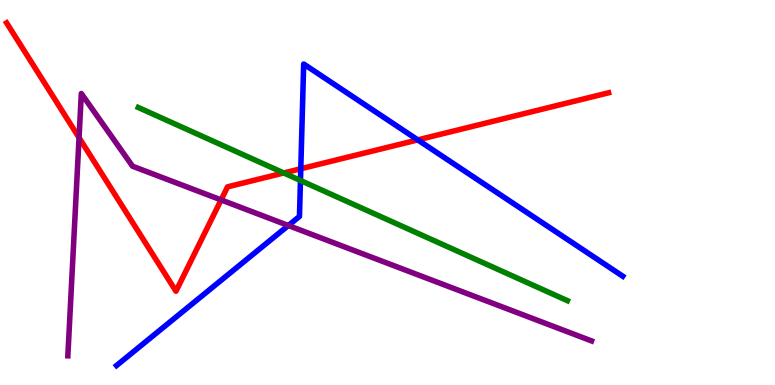[{'lines': ['blue', 'red'], 'intersections': [{'x': 3.88, 'y': 5.62}, {'x': 5.39, 'y': 6.37}]}, {'lines': ['green', 'red'], 'intersections': [{'x': 3.66, 'y': 5.51}]}, {'lines': ['purple', 'red'], 'intersections': [{'x': 1.02, 'y': 6.42}, {'x': 2.85, 'y': 4.81}]}, {'lines': ['blue', 'green'], 'intersections': [{'x': 3.88, 'y': 5.31}]}, {'lines': ['blue', 'purple'], 'intersections': [{'x': 3.72, 'y': 4.14}]}, {'lines': ['green', 'purple'], 'intersections': []}]